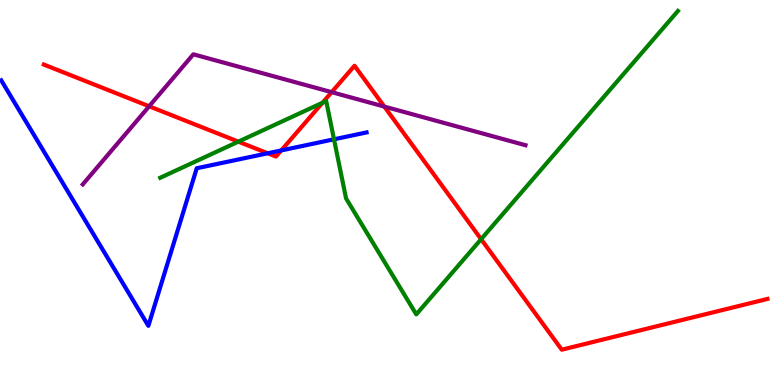[{'lines': ['blue', 'red'], 'intersections': [{'x': 3.45, 'y': 6.02}, {'x': 3.63, 'y': 6.09}]}, {'lines': ['green', 'red'], 'intersections': [{'x': 3.08, 'y': 6.32}, {'x': 4.16, 'y': 7.33}, {'x': 6.21, 'y': 3.79}]}, {'lines': ['purple', 'red'], 'intersections': [{'x': 1.92, 'y': 7.24}, {'x': 4.28, 'y': 7.61}, {'x': 4.96, 'y': 7.23}]}, {'lines': ['blue', 'green'], 'intersections': [{'x': 4.31, 'y': 6.38}]}, {'lines': ['blue', 'purple'], 'intersections': []}, {'lines': ['green', 'purple'], 'intersections': []}]